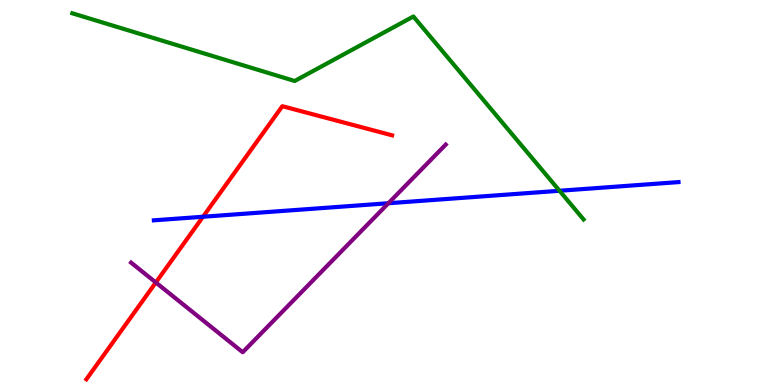[{'lines': ['blue', 'red'], 'intersections': [{'x': 2.62, 'y': 4.37}]}, {'lines': ['green', 'red'], 'intersections': []}, {'lines': ['purple', 'red'], 'intersections': [{'x': 2.01, 'y': 2.66}]}, {'lines': ['blue', 'green'], 'intersections': [{'x': 7.22, 'y': 5.04}]}, {'lines': ['blue', 'purple'], 'intersections': [{'x': 5.01, 'y': 4.72}]}, {'lines': ['green', 'purple'], 'intersections': []}]